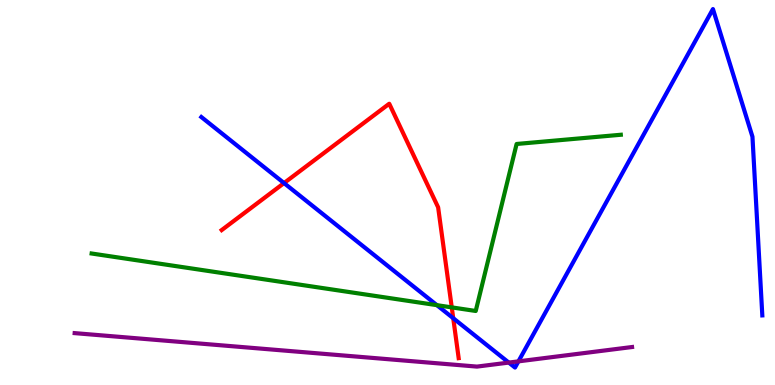[{'lines': ['blue', 'red'], 'intersections': [{'x': 3.66, 'y': 5.24}, {'x': 5.85, 'y': 1.73}]}, {'lines': ['green', 'red'], 'intersections': [{'x': 5.83, 'y': 2.02}]}, {'lines': ['purple', 'red'], 'intersections': []}, {'lines': ['blue', 'green'], 'intersections': [{'x': 5.64, 'y': 2.07}]}, {'lines': ['blue', 'purple'], 'intersections': [{'x': 6.56, 'y': 0.582}, {'x': 6.69, 'y': 0.614}]}, {'lines': ['green', 'purple'], 'intersections': []}]